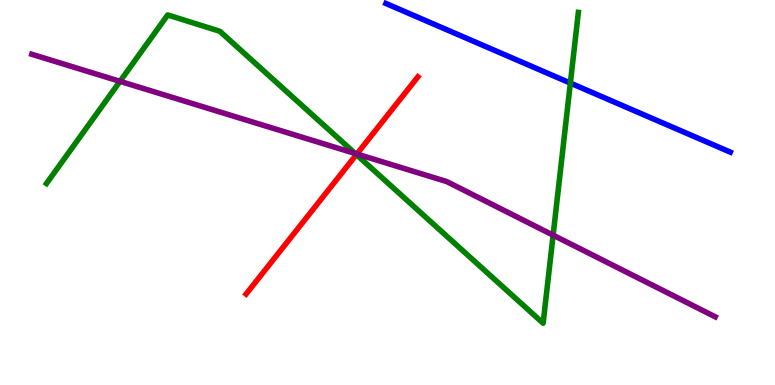[{'lines': ['blue', 'red'], 'intersections': []}, {'lines': ['green', 'red'], 'intersections': [{'x': 4.6, 'y': 5.98}]}, {'lines': ['purple', 'red'], 'intersections': [{'x': 4.6, 'y': 6.0}]}, {'lines': ['blue', 'green'], 'intersections': [{'x': 7.36, 'y': 7.84}]}, {'lines': ['blue', 'purple'], 'intersections': []}, {'lines': ['green', 'purple'], 'intersections': [{'x': 1.55, 'y': 7.89}, {'x': 4.58, 'y': 6.01}, {'x': 7.14, 'y': 3.89}]}]